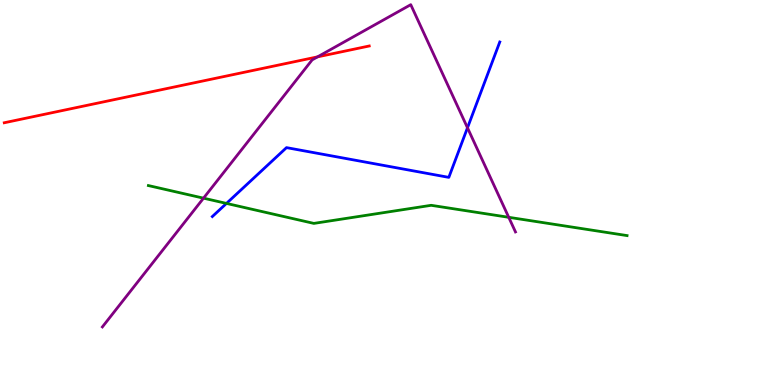[{'lines': ['blue', 'red'], 'intersections': []}, {'lines': ['green', 'red'], 'intersections': []}, {'lines': ['purple', 'red'], 'intersections': [{'x': 4.1, 'y': 8.52}]}, {'lines': ['blue', 'green'], 'intersections': [{'x': 2.92, 'y': 4.72}]}, {'lines': ['blue', 'purple'], 'intersections': [{'x': 6.03, 'y': 6.68}]}, {'lines': ['green', 'purple'], 'intersections': [{'x': 2.63, 'y': 4.85}, {'x': 6.56, 'y': 4.36}]}]